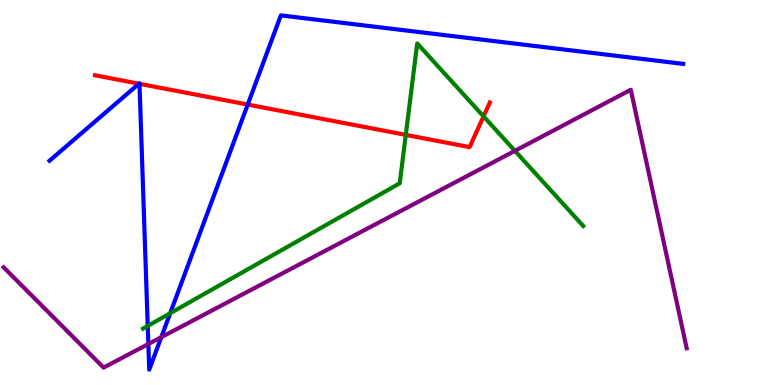[{'lines': ['blue', 'red'], 'intersections': [{'x': 1.79, 'y': 7.83}, {'x': 1.8, 'y': 7.82}, {'x': 3.2, 'y': 7.28}]}, {'lines': ['green', 'red'], 'intersections': [{'x': 5.24, 'y': 6.5}, {'x': 6.24, 'y': 6.98}]}, {'lines': ['purple', 'red'], 'intersections': []}, {'lines': ['blue', 'green'], 'intersections': [{'x': 1.91, 'y': 1.53}, {'x': 2.2, 'y': 1.86}]}, {'lines': ['blue', 'purple'], 'intersections': [{'x': 1.91, 'y': 1.06}, {'x': 2.08, 'y': 1.24}]}, {'lines': ['green', 'purple'], 'intersections': [{'x': 6.64, 'y': 6.08}]}]